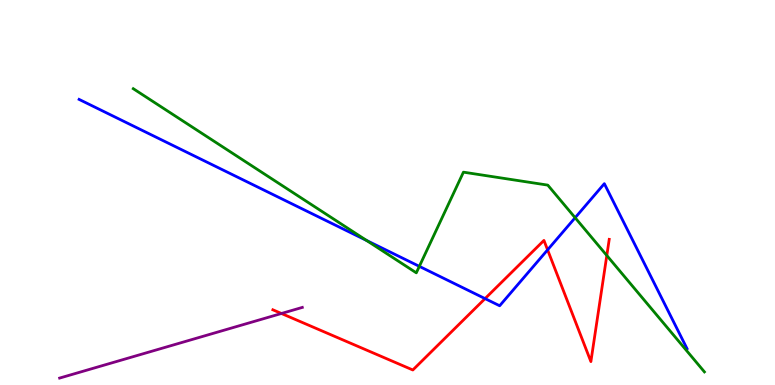[{'lines': ['blue', 'red'], 'intersections': [{'x': 6.26, 'y': 2.24}, {'x': 7.07, 'y': 3.51}]}, {'lines': ['green', 'red'], 'intersections': [{'x': 7.83, 'y': 3.36}]}, {'lines': ['purple', 'red'], 'intersections': [{'x': 3.63, 'y': 1.86}]}, {'lines': ['blue', 'green'], 'intersections': [{'x': 4.73, 'y': 3.75}, {'x': 5.41, 'y': 3.08}, {'x': 7.42, 'y': 4.34}]}, {'lines': ['blue', 'purple'], 'intersections': []}, {'lines': ['green', 'purple'], 'intersections': []}]